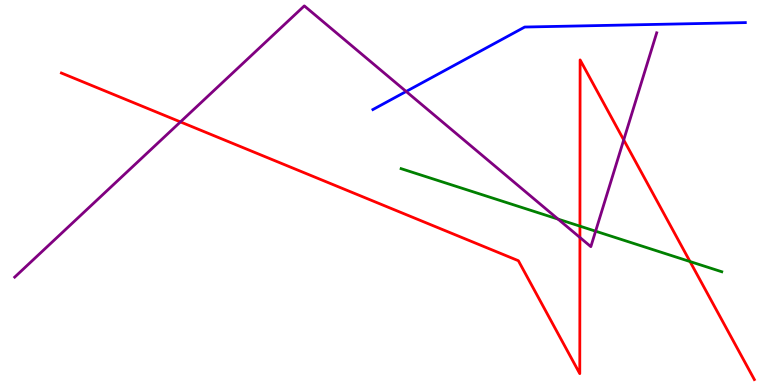[{'lines': ['blue', 'red'], 'intersections': []}, {'lines': ['green', 'red'], 'intersections': [{'x': 7.48, 'y': 4.13}, {'x': 8.9, 'y': 3.21}]}, {'lines': ['purple', 'red'], 'intersections': [{'x': 2.33, 'y': 6.83}, {'x': 7.48, 'y': 3.83}, {'x': 8.05, 'y': 6.37}]}, {'lines': ['blue', 'green'], 'intersections': []}, {'lines': ['blue', 'purple'], 'intersections': [{'x': 5.24, 'y': 7.62}]}, {'lines': ['green', 'purple'], 'intersections': [{'x': 7.2, 'y': 4.31}, {'x': 7.69, 'y': 4.0}]}]